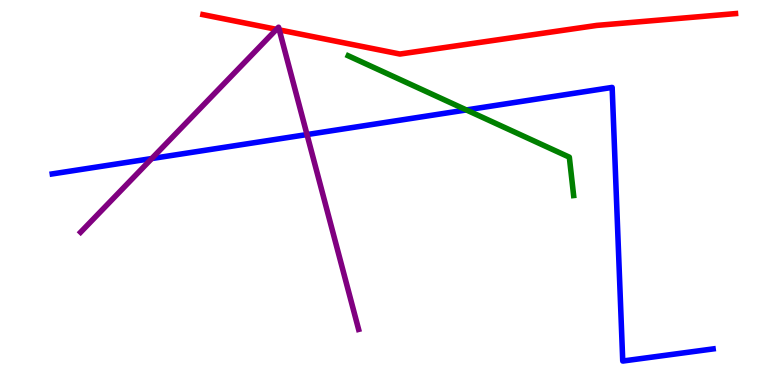[{'lines': ['blue', 'red'], 'intersections': []}, {'lines': ['green', 'red'], 'intersections': []}, {'lines': ['purple', 'red'], 'intersections': [{'x': 3.57, 'y': 9.24}, {'x': 3.6, 'y': 9.22}]}, {'lines': ['blue', 'green'], 'intersections': [{'x': 6.02, 'y': 7.14}]}, {'lines': ['blue', 'purple'], 'intersections': [{'x': 1.96, 'y': 5.88}, {'x': 3.96, 'y': 6.5}]}, {'lines': ['green', 'purple'], 'intersections': []}]